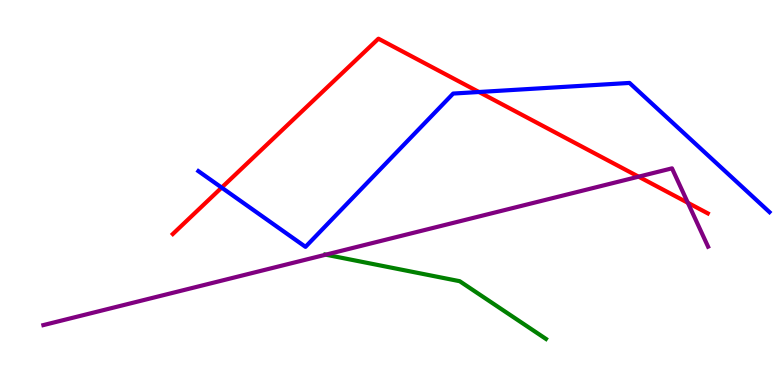[{'lines': ['blue', 'red'], 'intersections': [{'x': 2.86, 'y': 5.13}, {'x': 6.18, 'y': 7.61}]}, {'lines': ['green', 'red'], 'intersections': []}, {'lines': ['purple', 'red'], 'intersections': [{'x': 8.24, 'y': 5.41}, {'x': 8.88, 'y': 4.73}]}, {'lines': ['blue', 'green'], 'intersections': []}, {'lines': ['blue', 'purple'], 'intersections': []}, {'lines': ['green', 'purple'], 'intersections': [{'x': 4.2, 'y': 3.39}]}]